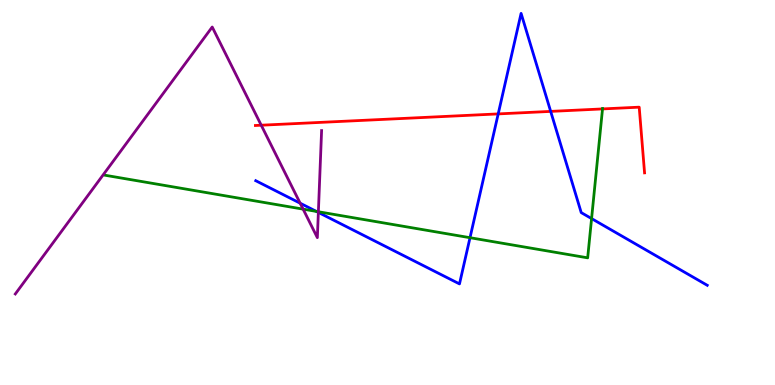[{'lines': ['blue', 'red'], 'intersections': [{'x': 6.43, 'y': 7.04}, {'x': 7.11, 'y': 7.11}]}, {'lines': ['green', 'red'], 'intersections': [{'x': 7.77, 'y': 7.17}]}, {'lines': ['purple', 'red'], 'intersections': [{'x': 3.37, 'y': 6.75}]}, {'lines': ['blue', 'green'], 'intersections': [{'x': 4.08, 'y': 4.51}, {'x': 6.06, 'y': 3.83}, {'x': 7.63, 'y': 4.32}]}, {'lines': ['blue', 'purple'], 'intersections': [{'x': 3.87, 'y': 4.72}, {'x': 4.11, 'y': 4.48}]}, {'lines': ['green', 'purple'], 'intersections': [{'x': 3.91, 'y': 4.57}, {'x': 4.11, 'y': 4.5}]}]